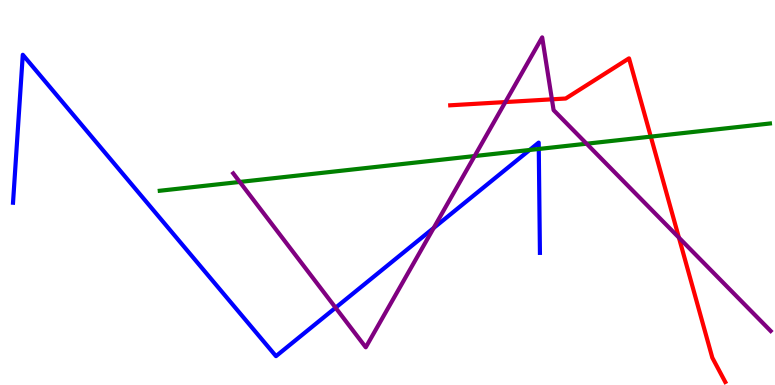[{'lines': ['blue', 'red'], 'intersections': []}, {'lines': ['green', 'red'], 'intersections': [{'x': 8.4, 'y': 6.45}]}, {'lines': ['purple', 'red'], 'intersections': [{'x': 6.52, 'y': 7.35}, {'x': 7.12, 'y': 7.42}, {'x': 8.76, 'y': 3.83}]}, {'lines': ['blue', 'green'], 'intersections': [{'x': 6.83, 'y': 6.1}, {'x': 6.95, 'y': 6.13}]}, {'lines': ['blue', 'purple'], 'intersections': [{'x': 4.33, 'y': 2.01}, {'x': 5.6, 'y': 4.08}]}, {'lines': ['green', 'purple'], 'intersections': [{'x': 3.09, 'y': 5.27}, {'x': 6.12, 'y': 5.95}, {'x': 7.57, 'y': 6.27}]}]